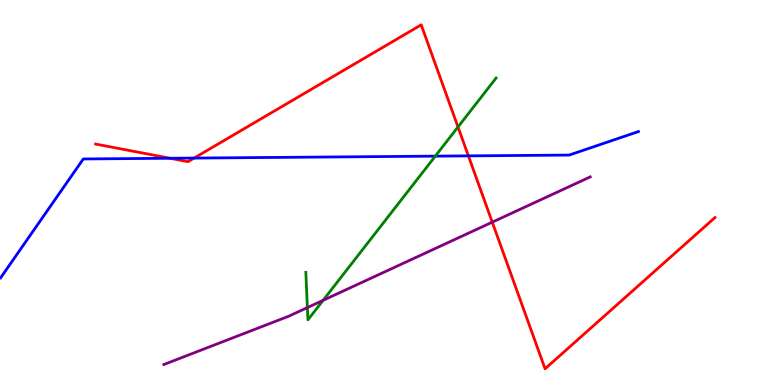[{'lines': ['blue', 'red'], 'intersections': [{'x': 2.19, 'y': 5.89}, {'x': 2.5, 'y': 5.89}, {'x': 6.04, 'y': 5.95}]}, {'lines': ['green', 'red'], 'intersections': [{'x': 5.91, 'y': 6.7}]}, {'lines': ['purple', 'red'], 'intersections': [{'x': 6.35, 'y': 4.23}]}, {'lines': ['blue', 'green'], 'intersections': [{'x': 5.62, 'y': 5.94}]}, {'lines': ['blue', 'purple'], 'intersections': []}, {'lines': ['green', 'purple'], 'intersections': [{'x': 3.97, 'y': 2.01}, {'x': 4.17, 'y': 2.2}]}]